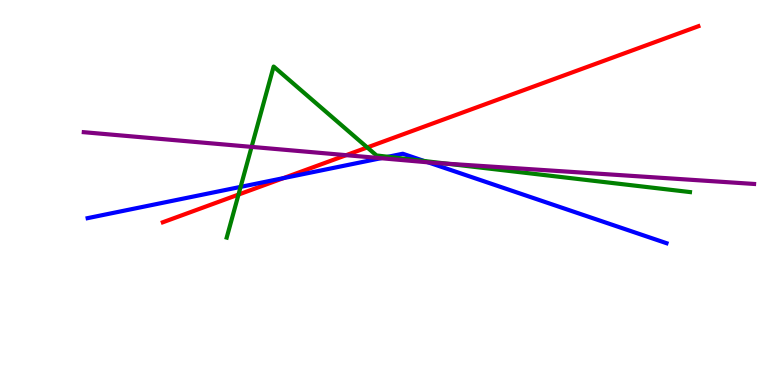[{'lines': ['blue', 'red'], 'intersections': [{'x': 3.66, 'y': 5.37}]}, {'lines': ['green', 'red'], 'intersections': [{'x': 3.08, 'y': 4.95}, {'x': 4.74, 'y': 6.17}]}, {'lines': ['purple', 'red'], 'intersections': [{'x': 4.47, 'y': 5.97}]}, {'lines': ['blue', 'green'], 'intersections': [{'x': 3.1, 'y': 5.15}, {'x': 5.01, 'y': 5.93}, {'x': 5.47, 'y': 5.82}]}, {'lines': ['blue', 'purple'], 'intersections': [{'x': 4.92, 'y': 5.89}, {'x': 5.52, 'y': 5.78}]}, {'lines': ['green', 'purple'], 'intersections': [{'x': 3.25, 'y': 6.18}, {'x': 5.77, 'y': 5.75}]}]